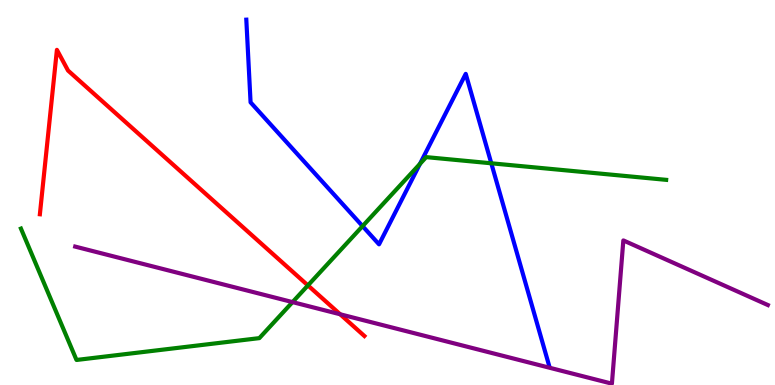[{'lines': ['blue', 'red'], 'intersections': []}, {'lines': ['green', 'red'], 'intersections': [{'x': 3.97, 'y': 2.59}]}, {'lines': ['purple', 'red'], 'intersections': [{'x': 4.39, 'y': 1.84}]}, {'lines': ['blue', 'green'], 'intersections': [{'x': 4.68, 'y': 4.13}, {'x': 5.42, 'y': 5.74}, {'x': 6.34, 'y': 5.76}]}, {'lines': ['blue', 'purple'], 'intersections': []}, {'lines': ['green', 'purple'], 'intersections': [{'x': 3.77, 'y': 2.15}]}]